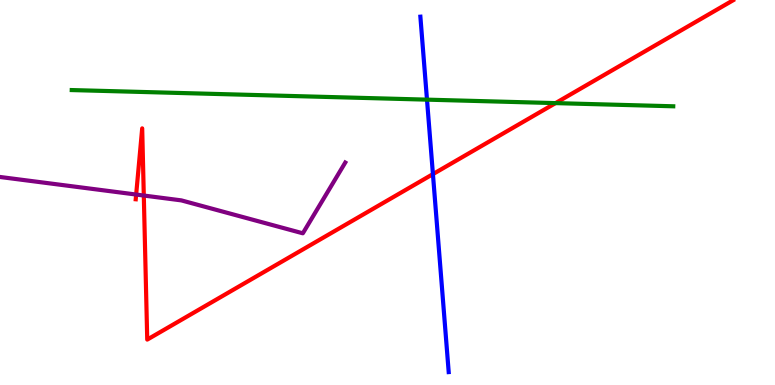[{'lines': ['blue', 'red'], 'intersections': [{'x': 5.59, 'y': 5.48}]}, {'lines': ['green', 'red'], 'intersections': [{'x': 7.17, 'y': 7.32}]}, {'lines': ['purple', 'red'], 'intersections': [{'x': 1.76, 'y': 4.95}, {'x': 1.86, 'y': 4.92}]}, {'lines': ['blue', 'green'], 'intersections': [{'x': 5.51, 'y': 7.41}]}, {'lines': ['blue', 'purple'], 'intersections': []}, {'lines': ['green', 'purple'], 'intersections': []}]